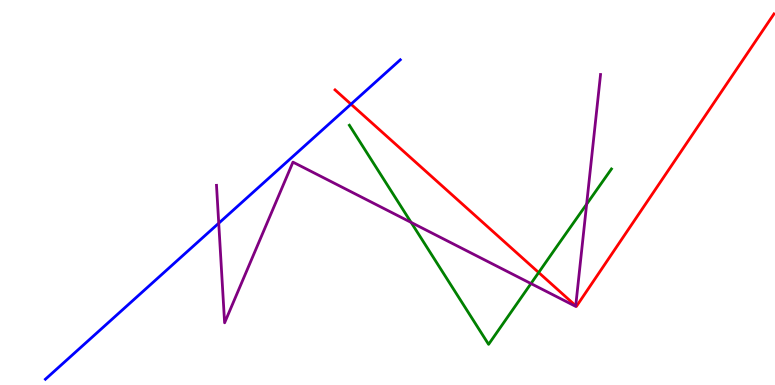[{'lines': ['blue', 'red'], 'intersections': [{'x': 4.53, 'y': 7.29}]}, {'lines': ['green', 'red'], 'intersections': [{'x': 6.95, 'y': 2.92}]}, {'lines': ['purple', 'red'], 'intersections': [{'x': 7.43, 'y': 2.06}]}, {'lines': ['blue', 'green'], 'intersections': []}, {'lines': ['blue', 'purple'], 'intersections': [{'x': 2.82, 'y': 4.2}]}, {'lines': ['green', 'purple'], 'intersections': [{'x': 5.3, 'y': 4.22}, {'x': 6.85, 'y': 2.63}, {'x': 7.57, 'y': 4.7}]}]